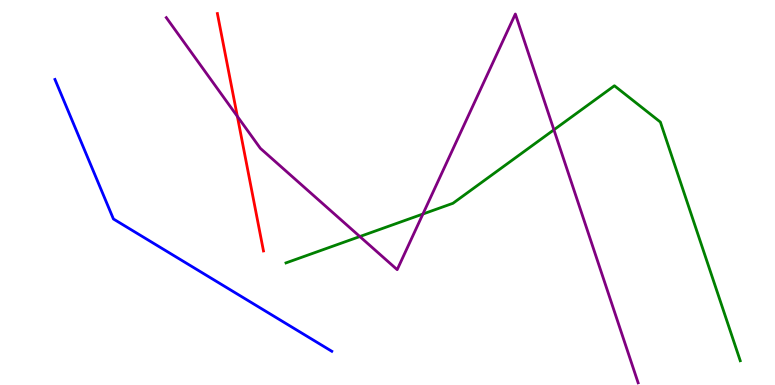[{'lines': ['blue', 'red'], 'intersections': []}, {'lines': ['green', 'red'], 'intersections': []}, {'lines': ['purple', 'red'], 'intersections': [{'x': 3.06, 'y': 6.98}]}, {'lines': ['blue', 'green'], 'intersections': []}, {'lines': ['blue', 'purple'], 'intersections': []}, {'lines': ['green', 'purple'], 'intersections': [{'x': 4.64, 'y': 3.86}, {'x': 5.46, 'y': 4.44}, {'x': 7.15, 'y': 6.63}]}]